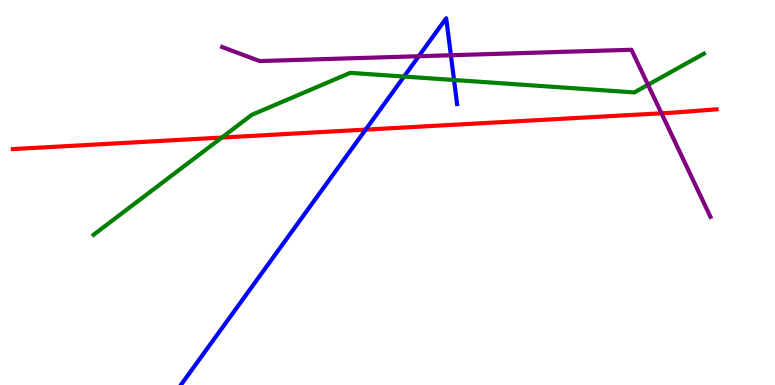[{'lines': ['blue', 'red'], 'intersections': [{'x': 4.72, 'y': 6.63}]}, {'lines': ['green', 'red'], 'intersections': [{'x': 2.86, 'y': 6.43}]}, {'lines': ['purple', 'red'], 'intersections': [{'x': 8.54, 'y': 7.06}]}, {'lines': ['blue', 'green'], 'intersections': [{'x': 5.21, 'y': 8.01}, {'x': 5.86, 'y': 7.92}]}, {'lines': ['blue', 'purple'], 'intersections': [{'x': 5.4, 'y': 8.54}, {'x': 5.82, 'y': 8.57}]}, {'lines': ['green', 'purple'], 'intersections': [{'x': 8.36, 'y': 7.8}]}]